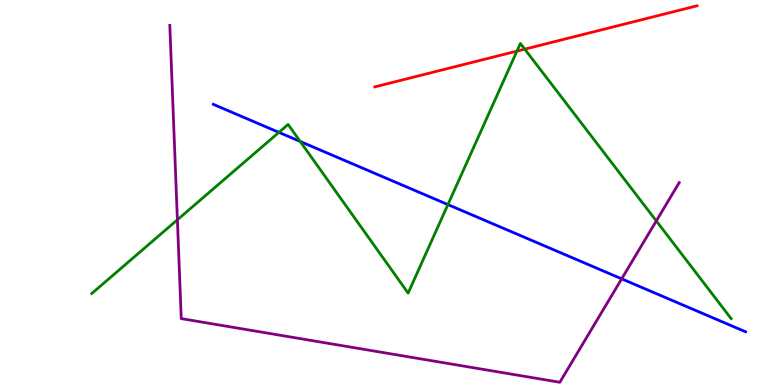[{'lines': ['blue', 'red'], 'intersections': []}, {'lines': ['green', 'red'], 'intersections': [{'x': 6.67, 'y': 8.67}, {'x': 6.77, 'y': 8.72}]}, {'lines': ['purple', 'red'], 'intersections': []}, {'lines': ['blue', 'green'], 'intersections': [{'x': 3.6, 'y': 6.56}, {'x': 3.87, 'y': 6.33}, {'x': 5.78, 'y': 4.69}]}, {'lines': ['blue', 'purple'], 'intersections': [{'x': 8.02, 'y': 2.76}]}, {'lines': ['green', 'purple'], 'intersections': [{'x': 2.29, 'y': 4.29}, {'x': 8.47, 'y': 4.26}]}]